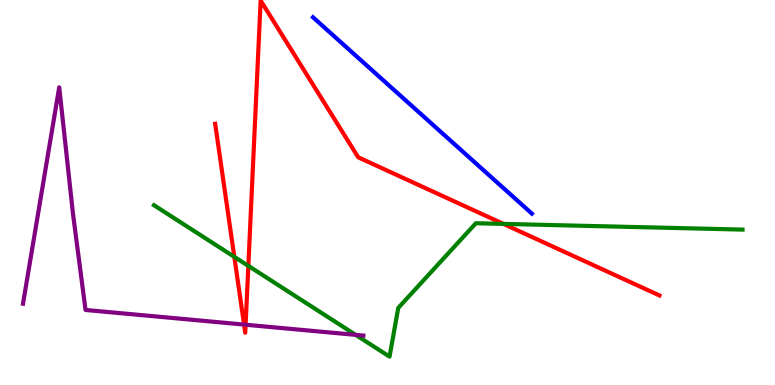[{'lines': ['blue', 'red'], 'intersections': []}, {'lines': ['green', 'red'], 'intersections': [{'x': 3.02, 'y': 3.33}, {'x': 3.2, 'y': 3.09}, {'x': 6.5, 'y': 4.18}]}, {'lines': ['purple', 'red'], 'intersections': [{'x': 3.15, 'y': 1.57}, {'x': 3.17, 'y': 1.57}]}, {'lines': ['blue', 'green'], 'intersections': []}, {'lines': ['blue', 'purple'], 'intersections': []}, {'lines': ['green', 'purple'], 'intersections': [{'x': 4.59, 'y': 1.3}]}]